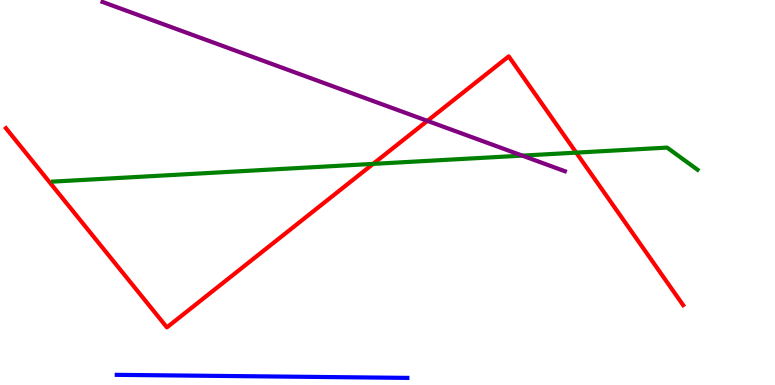[{'lines': ['blue', 'red'], 'intersections': []}, {'lines': ['green', 'red'], 'intersections': [{'x': 4.81, 'y': 5.74}, {'x': 7.44, 'y': 6.04}]}, {'lines': ['purple', 'red'], 'intersections': [{'x': 5.51, 'y': 6.86}]}, {'lines': ['blue', 'green'], 'intersections': []}, {'lines': ['blue', 'purple'], 'intersections': []}, {'lines': ['green', 'purple'], 'intersections': [{'x': 6.74, 'y': 5.96}]}]